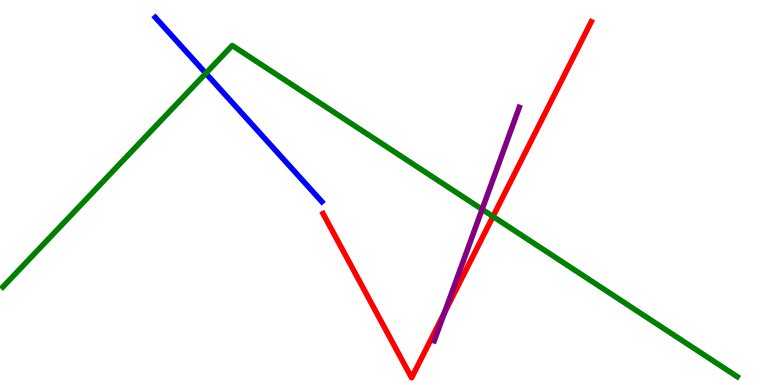[{'lines': ['blue', 'red'], 'intersections': []}, {'lines': ['green', 'red'], 'intersections': [{'x': 6.36, 'y': 4.38}]}, {'lines': ['purple', 'red'], 'intersections': [{'x': 5.74, 'y': 1.88}]}, {'lines': ['blue', 'green'], 'intersections': [{'x': 2.66, 'y': 8.1}]}, {'lines': ['blue', 'purple'], 'intersections': []}, {'lines': ['green', 'purple'], 'intersections': [{'x': 6.22, 'y': 4.56}]}]